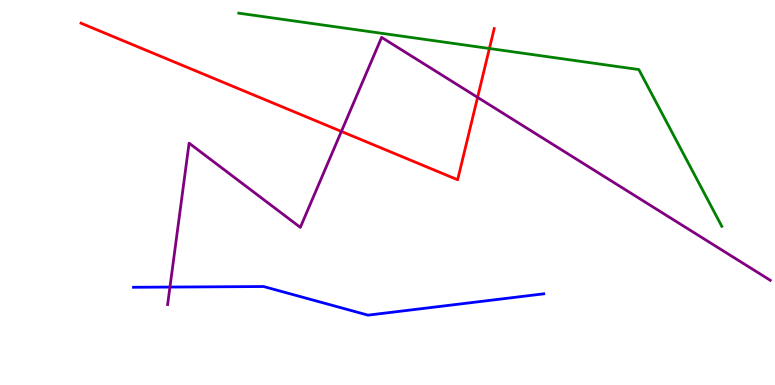[{'lines': ['blue', 'red'], 'intersections': []}, {'lines': ['green', 'red'], 'intersections': [{'x': 6.31, 'y': 8.74}]}, {'lines': ['purple', 'red'], 'intersections': [{'x': 4.4, 'y': 6.59}, {'x': 6.16, 'y': 7.47}]}, {'lines': ['blue', 'green'], 'intersections': []}, {'lines': ['blue', 'purple'], 'intersections': [{'x': 2.19, 'y': 2.54}]}, {'lines': ['green', 'purple'], 'intersections': []}]